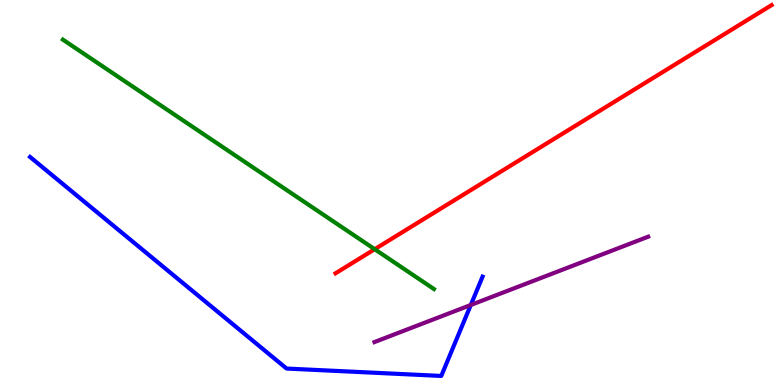[{'lines': ['blue', 'red'], 'intersections': []}, {'lines': ['green', 'red'], 'intersections': [{'x': 4.83, 'y': 3.53}]}, {'lines': ['purple', 'red'], 'intersections': []}, {'lines': ['blue', 'green'], 'intersections': []}, {'lines': ['blue', 'purple'], 'intersections': [{'x': 6.07, 'y': 2.08}]}, {'lines': ['green', 'purple'], 'intersections': []}]